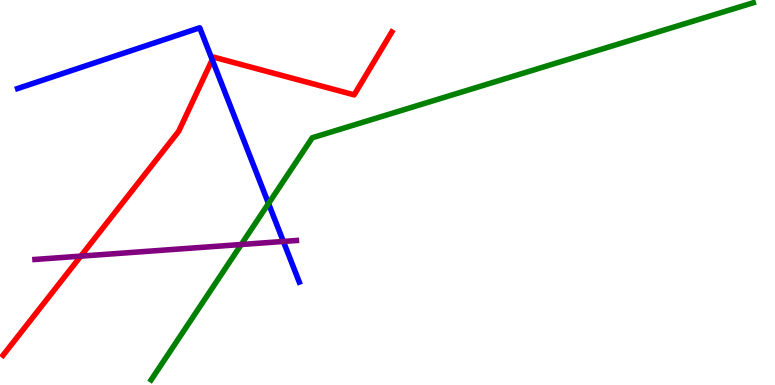[{'lines': ['blue', 'red'], 'intersections': [{'x': 2.74, 'y': 8.45}]}, {'lines': ['green', 'red'], 'intersections': []}, {'lines': ['purple', 'red'], 'intersections': [{'x': 1.04, 'y': 3.35}]}, {'lines': ['blue', 'green'], 'intersections': [{'x': 3.46, 'y': 4.71}]}, {'lines': ['blue', 'purple'], 'intersections': [{'x': 3.66, 'y': 3.73}]}, {'lines': ['green', 'purple'], 'intersections': [{'x': 3.11, 'y': 3.65}]}]